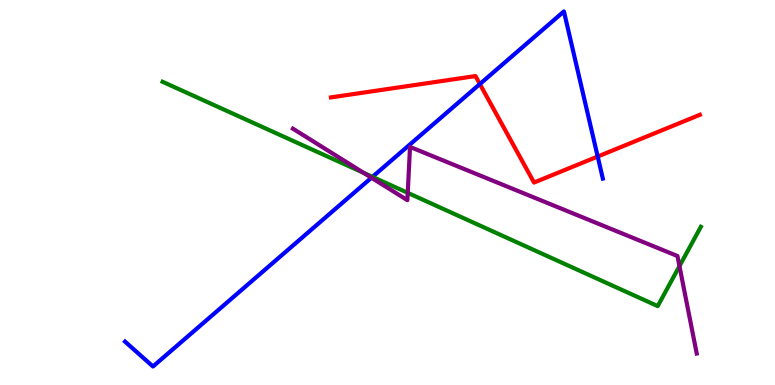[{'lines': ['blue', 'red'], 'intersections': [{'x': 6.19, 'y': 7.82}, {'x': 7.71, 'y': 5.93}]}, {'lines': ['green', 'red'], 'intersections': []}, {'lines': ['purple', 'red'], 'intersections': []}, {'lines': ['blue', 'green'], 'intersections': [{'x': 4.81, 'y': 5.41}]}, {'lines': ['blue', 'purple'], 'intersections': [{'x': 4.79, 'y': 5.38}]}, {'lines': ['green', 'purple'], 'intersections': [{'x': 4.69, 'y': 5.51}, {'x': 5.26, 'y': 4.99}, {'x': 8.77, 'y': 3.09}]}]